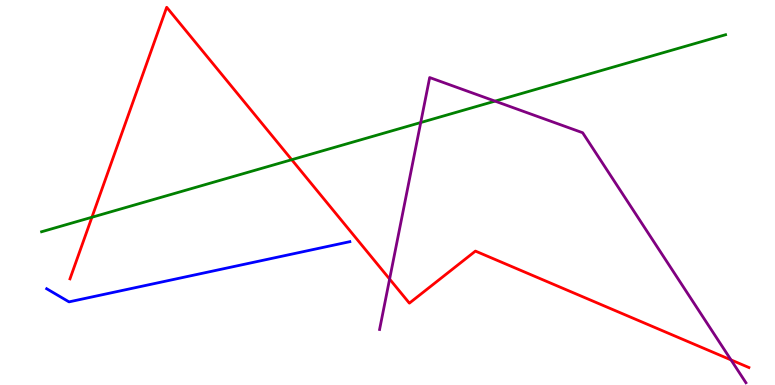[{'lines': ['blue', 'red'], 'intersections': []}, {'lines': ['green', 'red'], 'intersections': [{'x': 1.19, 'y': 4.36}, {'x': 3.76, 'y': 5.85}]}, {'lines': ['purple', 'red'], 'intersections': [{'x': 5.03, 'y': 2.75}, {'x': 9.43, 'y': 0.652}]}, {'lines': ['blue', 'green'], 'intersections': []}, {'lines': ['blue', 'purple'], 'intersections': []}, {'lines': ['green', 'purple'], 'intersections': [{'x': 5.43, 'y': 6.82}, {'x': 6.39, 'y': 7.37}]}]